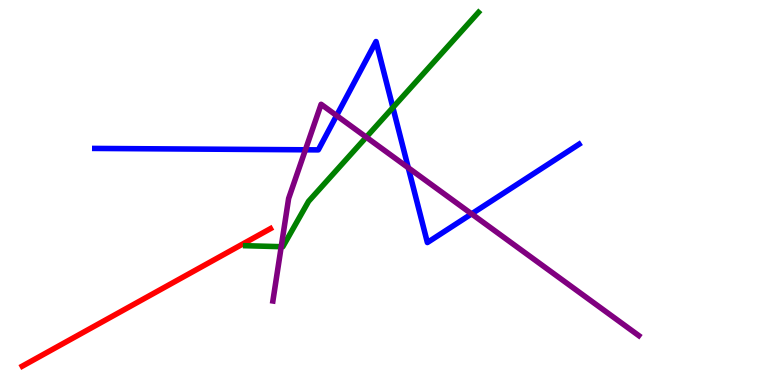[{'lines': ['blue', 'red'], 'intersections': []}, {'lines': ['green', 'red'], 'intersections': []}, {'lines': ['purple', 'red'], 'intersections': []}, {'lines': ['blue', 'green'], 'intersections': [{'x': 5.07, 'y': 7.21}]}, {'lines': ['blue', 'purple'], 'intersections': [{'x': 3.94, 'y': 6.11}, {'x': 4.34, 'y': 7.0}, {'x': 5.27, 'y': 5.64}, {'x': 6.09, 'y': 4.44}]}, {'lines': ['green', 'purple'], 'intersections': [{'x': 3.63, 'y': 3.59}, {'x': 4.73, 'y': 6.44}]}]